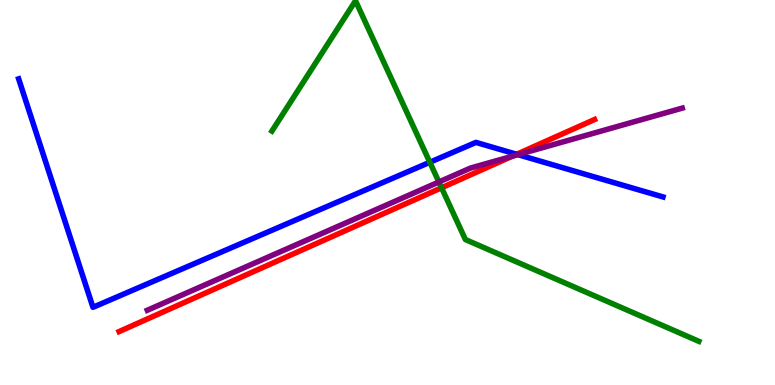[{'lines': ['blue', 'red'], 'intersections': [{'x': 6.67, 'y': 5.99}]}, {'lines': ['green', 'red'], 'intersections': [{'x': 5.7, 'y': 5.12}]}, {'lines': ['purple', 'red'], 'intersections': [{'x': 6.61, 'y': 5.94}]}, {'lines': ['blue', 'green'], 'intersections': [{'x': 5.55, 'y': 5.79}]}, {'lines': ['blue', 'purple'], 'intersections': [{'x': 6.68, 'y': 5.98}]}, {'lines': ['green', 'purple'], 'intersections': [{'x': 5.66, 'y': 5.27}]}]